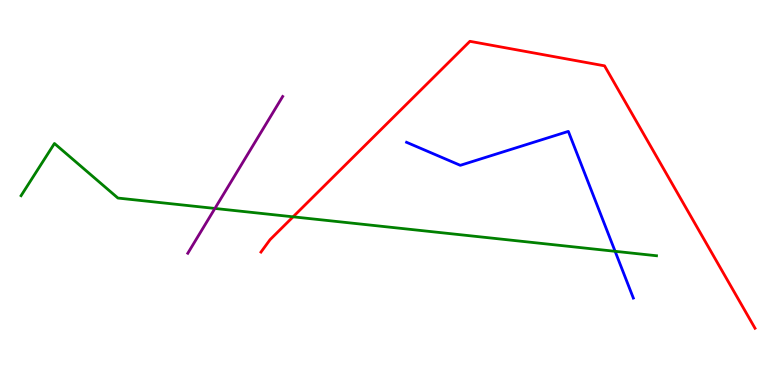[{'lines': ['blue', 'red'], 'intersections': []}, {'lines': ['green', 'red'], 'intersections': [{'x': 3.78, 'y': 4.37}]}, {'lines': ['purple', 'red'], 'intersections': []}, {'lines': ['blue', 'green'], 'intersections': [{'x': 7.94, 'y': 3.47}]}, {'lines': ['blue', 'purple'], 'intersections': []}, {'lines': ['green', 'purple'], 'intersections': [{'x': 2.77, 'y': 4.59}]}]